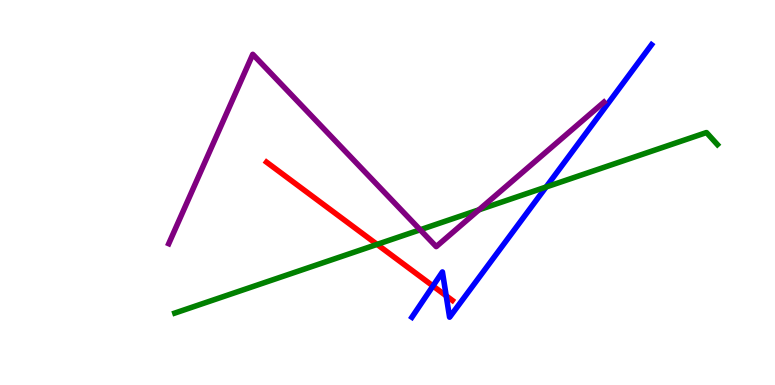[{'lines': ['blue', 'red'], 'intersections': [{'x': 5.59, 'y': 2.57}, {'x': 5.76, 'y': 2.32}]}, {'lines': ['green', 'red'], 'intersections': [{'x': 4.87, 'y': 3.65}]}, {'lines': ['purple', 'red'], 'intersections': []}, {'lines': ['blue', 'green'], 'intersections': [{'x': 7.05, 'y': 5.14}]}, {'lines': ['blue', 'purple'], 'intersections': []}, {'lines': ['green', 'purple'], 'intersections': [{'x': 5.42, 'y': 4.03}, {'x': 6.18, 'y': 4.55}]}]